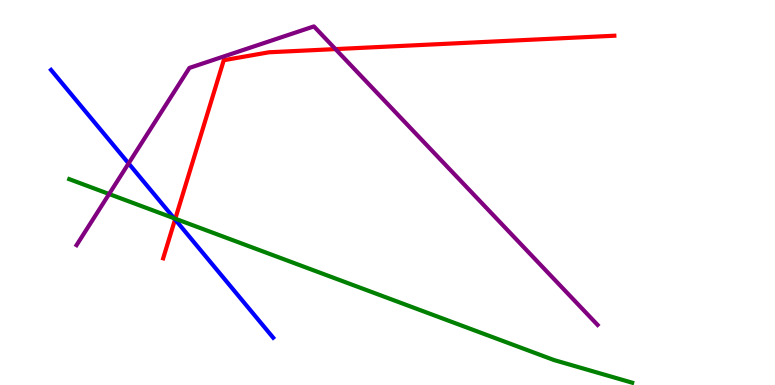[{'lines': ['blue', 'red'], 'intersections': [{'x': 2.26, 'y': 4.3}]}, {'lines': ['green', 'red'], 'intersections': [{'x': 2.26, 'y': 4.32}]}, {'lines': ['purple', 'red'], 'intersections': [{'x': 4.33, 'y': 8.72}]}, {'lines': ['blue', 'green'], 'intersections': [{'x': 2.25, 'y': 4.33}]}, {'lines': ['blue', 'purple'], 'intersections': [{'x': 1.66, 'y': 5.76}]}, {'lines': ['green', 'purple'], 'intersections': [{'x': 1.41, 'y': 4.96}]}]